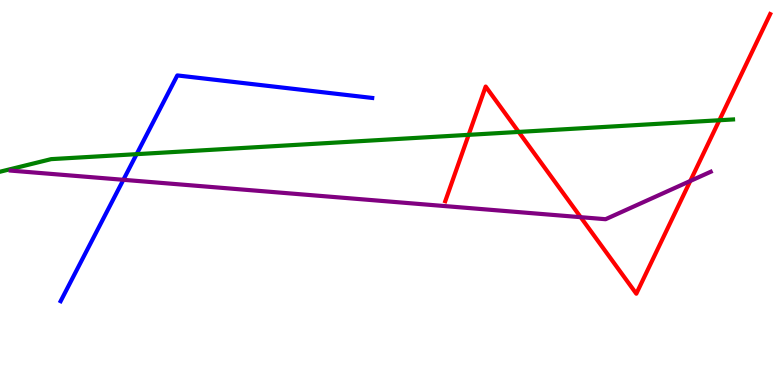[{'lines': ['blue', 'red'], 'intersections': []}, {'lines': ['green', 'red'], 'intersections': [{'x': 6.05, 'y': 6.5}, {'x': 6.69, 'y': 6.57}, {'x': 9.28, 'y': 6.88}]}, {'lines': ['purple', 'red'], 'intersections': [{'x': 7.49, 'y': 4.36}, {'x': 8.91, 'y': 5.3}]}, {'lines': ['blue', 'green'], 'intersections': [{'x': 1.76, 'y': 6.0}]}, {'lines': ['blue', 'purple'], 'intersections': [{'x': 1.59, 'y': 5.33}]}, {'lines': ['green', 'purple'], 'intersections': []}]